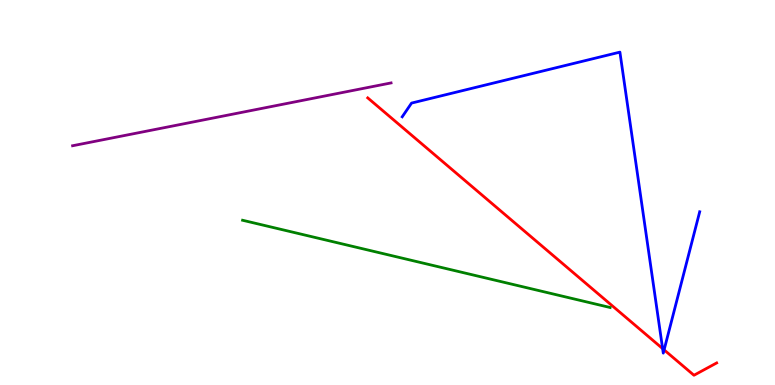[{'lines': ['blue', 'red'], 'intersections': [{'x': 8.55, 'y': 0.945}, {'x': 8.57, 'y': 0.912}]}, {'lines': ['green', 'red'], 'intersections': []}, {'lines': ['purple', 'red'], 'intersections': []}, {'lines': ['blue', 'green'], 'intersections': []}, {'lines': ['blue', 'purple'], 'intersections': []}, {'lines': ['green', 'purple'], 'intersections': []}]